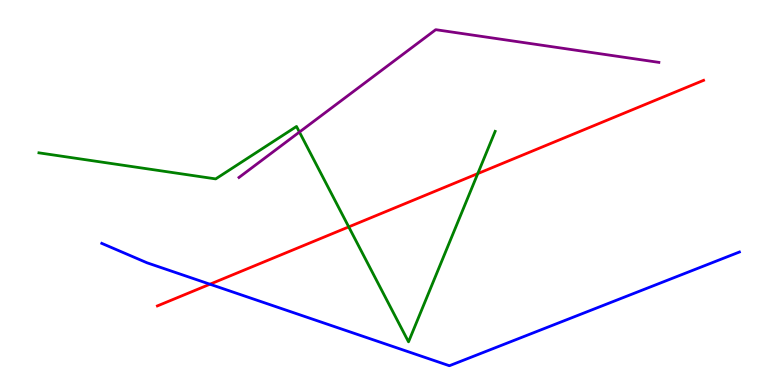[{'lines': ['blue', 'red'], 'intersections': [{'x': 2.71, 'y': 2.62}]}, {'lines': ['green', 'red'], 'intersections': [{'x': 4.5, 'y': 4.11}, {'x': 6.16, 'y': 5.49}]}, {'lines': ['purple', 'red'], 'intersections': []}, {'lines': ['blue', 'green'], 'intersections': []}, {'lines': ['blue', 'purple'], 'intersections': []}, {'lines': ['green', 'purple'], 'intersections': [{'x': 3.86, 'y': 6.57}]}]